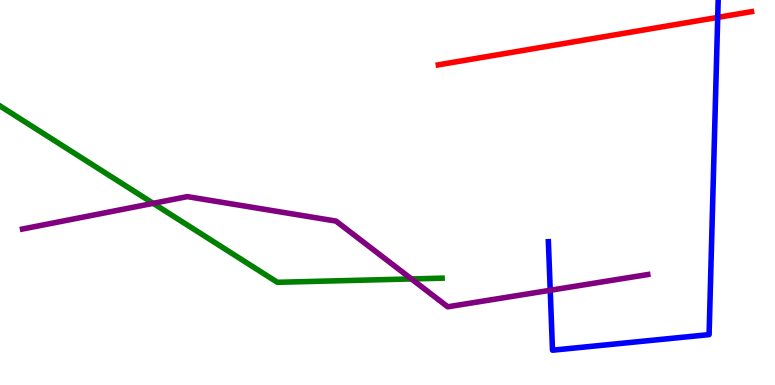[{'lines': ['blue', 'red'], 'intersections': [{'x': 9.26, 'y': 9.55}]}, {'lines': ['green', 'red'], 'intersections': []}, {'lines': ['purple', 'red'], 'intersections': []}, {'lines': ['blue', 'green'], 'intersections': []}, {'lines': ['blue', 'purple'], 'intersections': [{'x': 7.1, 'y': 2.46}]}, {'lines': ['green', 'purple'], 'intersections': [{'x': 1.98, 'y': 4.72}, {'x': 5.31, 'y': 2.75}]}]